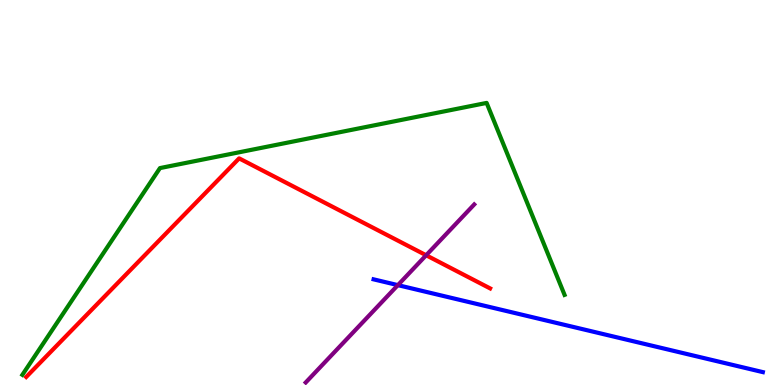[{'lines': ['blue', 'red'], 'intersections': []}, {'lines': ['green', 'red'], 'intersections': []}, {'lines': ['purple', 'red'], 'intersections': [{'x': 5.5, 'y': 3.37}]}, {'lines': ['blue', 'green'], 'intersections': []}, {'lines': ['blue', 'purple'], 'intersections': [{'x': 5.13, 'y': 2.59}]}, {'lines': ['green', 'purple'], 'intersections': []}]